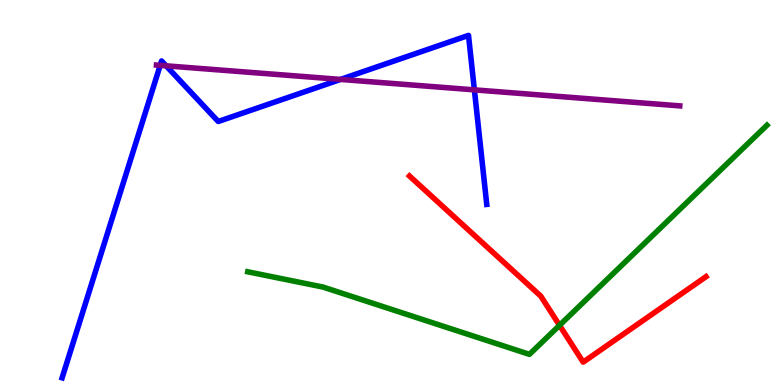[{'lines': ['blue', 'red'], 'intersections': []}, {'lines': ['green', 'red'], 'intersections': [{'x': 7.22, 'y': 1.55}]}, {'lines': ['purple', 'red'], 'intersections': []}, {'lines': ['blue', 'green'], 'intersections': []}, {'lines': ['blue', 'purple'], 'intersections': [{'x': 2.07, 'y': 8.3}, {'x': 2.14, 'y': 8.29}, {'x': 4.39, 'y': 7.94}, {'x': 6.12, 'y': 7.67}]}, {'lines': ['green', 'purple'], 'intersections': []}]